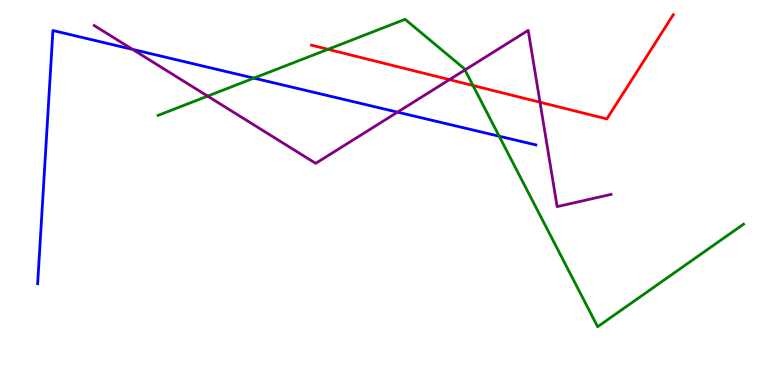[{'lines': ['blue', 'red'], 'intersections': []}, {'lines': ['green', 'red'], 'intersections': [{'x': 4.23, 'y': 8.72}, {'x': 6.1, 'y': 7.78}]}, {'lines': ['purple', 'red'], 'intersections': [{'x': 5.8, 'y': 7.93}, {'x': 6.97, 'y': 7.34}]}, {'lines': ['blue', 'green'], 'intersections': [{'x': 3.28, 'y': 7.97}, {'x': 6.44, 'y': 6.46}]}, {'lines': ['blue', 'purple'], 'intersections': [{'x': 1.71, 'y': 8.72}, {'x': 5.13, 'y': 7.09}]}, {'lines': ['green', 'purple'], 'intersections': [{'x': 2.68, 'y': 7.5}, {'x': 6.0, 'y': 8.18}]}]